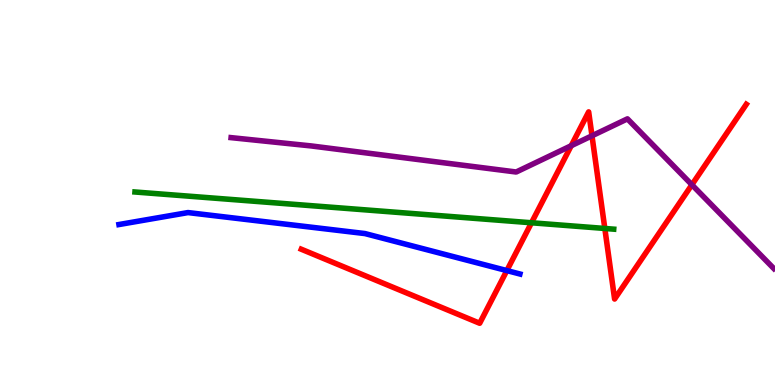[{'lines': ['blue', 'red'], 'intersections': [{'x': 6.54, 'y': 2.97}]}, {'lines': ['green', 'red'], 'intersections': [{'x': 6.86, 'y': 4.21}, {'x': 7.8, 'y': 4.07}]}, {'lines': ['purple', 'red'], 'intersections': [{'x': 7.37, 'y': 6.22}, {'x': 7.64, 'y': 6.47}, {'x': 8.93, 'y': 5.2}]}, {'lines': ['blue', 'green'], 'intersections': []}, {'lines': ['blue', 'purple'], 'intersections': []}, {'lines': ['green', 'purple'], 'intersections': []}]